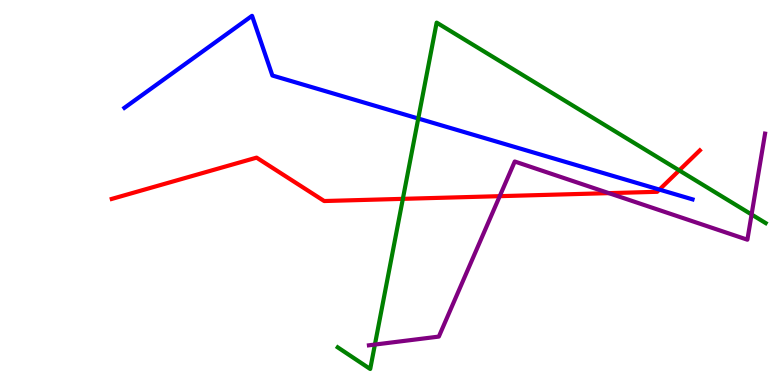[{'lines': ['blue', 'red'], 'intersections': [{'x': 8.51, 'y': 5.08}]}, {'lines': ['green', 'red'], 'intersections': [{'x': 5.2, 'y': 4.84}, {'x': 8.76, 'y': 5.57}]}, {'lines': ['purple', 'red'], 'intersections': [{'x': 6.45, 'y': 4.9}, {'x': 7.86, 'y': 4.98}]}, {'lines': ['blue', 'green'], 'intersections': [{'x': 5.4, 'y': 6.92}]}, {'lines': ['blue', 'purple'], 'intersections': []}, {'lines': ['green', 'purple'], 'intersections': [{'x': 4.84, 'y': 1.05}, {'x': 9.7, 'y': 4.43}]}]